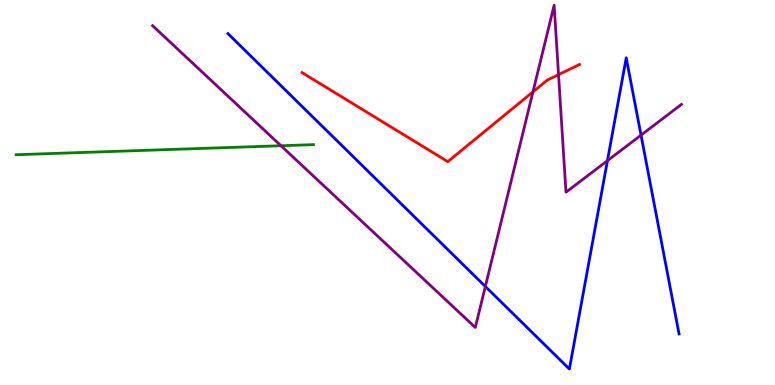[{'lines': ['blue', 'red'], 'intersections': []}, {'lines': ['green', 'red'], 'intersections': []}, {'lines': ['purple', 'red'], 'intersections': [{'x': 6.88, 'y': 7.61}, {'x': 7.21, 'y': 8.06}]}, {'lines': ['blue', 'green'], 'intersections': []}, {'lines': ['blue', 'purple'], 'intersections': [{'x': 6.26, 'y': 2.56}, {'x': 7.84, 'y': 5.83}, {'x': 8.27, 'y': 6.49}]}, {'lines': ['green', 'purple'], 'intersections': [{'x': 3.63, 'y': 6.21}]}]